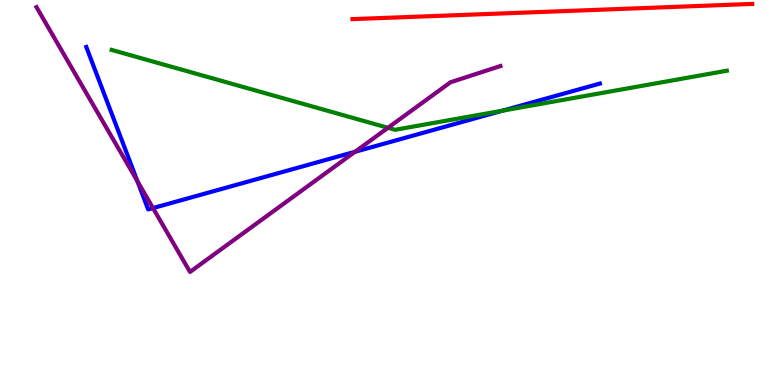[{'lines': ['blue', 'red'], 'intersections': []}, {'lines': ['green', 'red'], 'intersections': []}, {'lines': ['purple', 'red'], 'intersections': []}, {'lines': ['blue', 'green'], 'intersections': [{'x': 6.49, 'y': 7.13}]}, {'lines': ['blue', 'purple'], 'intersections': [{'x': 1.77, 'y': 5.29}, {'x': 1.97, 'y': 4.6}, {'x': 4.58, 'y': 6.06}]}, {'lines': ['green', 'purple'], 'intersections': [{'x': 5.01, 'y': 6.68}]}]